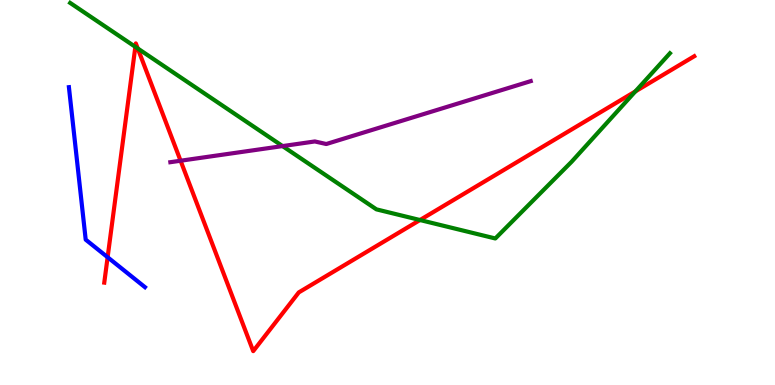[{'lines': ['blue', 'red'], 'intersections': [{'x': 1.39, 'y': 3.32}]}, {'lines': ['green', 'red'], 'intersections': [{'x': 1.75, 'y': 8.78}, {'x': 1.78, 'y': 8.74}, {'x': 5.42, 'y': 4.29}, {'x': 8.2, 'y': 7.63}]}, {'lines': ['purple', 'red'], 'intersections': [{'x': 2.33, 'y': 5.83}]}, {'lines': ['blue', 'green'], 'intersections': []}, {'lines': ['blue', 'purple'], 'intersections': []}, {'lines': ['green', 'purple'], 'intersections': [{'x': 3.65, 'y': 6.21}]}]